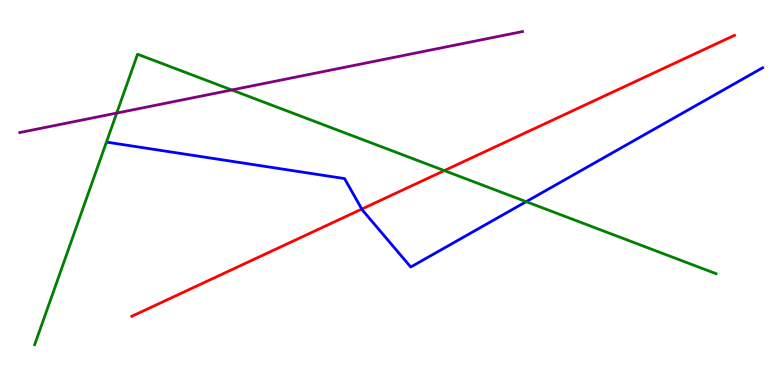[{'lines': ['blue', 'red'], 'intersections': [{'x': 4.67, 'y': 4.57}]}, {'lines': ['green', 'red'], 'intersections': [{'x': 5.73, 'y': 5.57}]}, {'lines': ['purple', 'red'], 'intersections': []}, {'lines': ['blue', 'green'], 'intersections': [{'x': 6.79, 'y': 4.76}]}, {'lines': ['blue', 'purple'], 'intersections': []}, {'lines': ['green', 'purple'], 'intersections': [{'x': 1.51, 'y': 7.06}, {'x': 2.99, 'y': 7.66}]}]